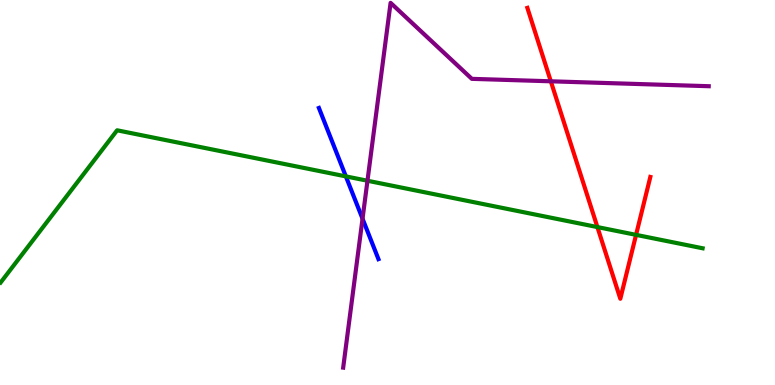[{'lines': ['blue', 'red'], 'intersections': []}, {'lines': ['green', 'red'], 'intersections': [{'x': 7.71, 'y': 4.1}, {'x': 8.21, 'y': 3.9}]}, {'lines': ['purple', 'red'], 'intersections': [{'x': 7.11, 'y': 7.89}]}, {'lines': ['blue', 'green'], 'intersections': [{'x': 4.46, 'y': 5.42}]}, {'lines': ['blue', 'purple'], 'intersections': [{'x': 4.68, 'y': 4.32}]}, {'lines': ['green', 'purple'], 'intersections': [{'x': 4.74, 'y': 5.31}]}]